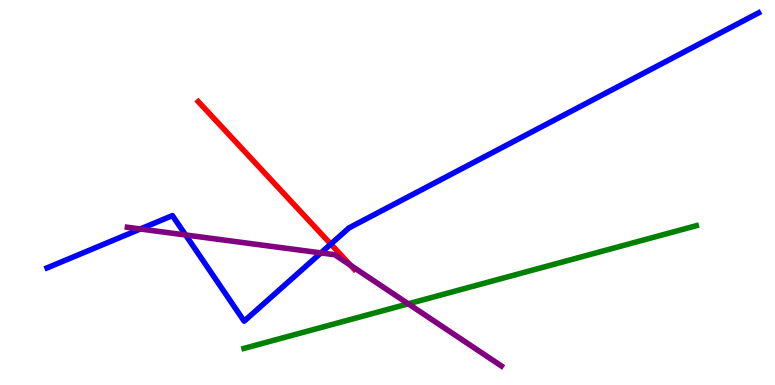[{'lines': ['blue', 'red'], 'intersections': [{'x': 4.27, 'y': 3.66}]}, {'lines': ['green', 'red'], 'intersections': []}, {'lines': ['purple', 'red'], 'intersections': [{'x': 4.52, 'y': 3.11}]}, {'lines': ['blue', 'green'], 'intersections': []}, {'lines': ['blue', 'purple'], 'intersections': [{'x': 1.81, 'y': 4.05}, {'x': 2.39, 'y': 3.9}, {'x': 4.14, 'y': 3.43}]}, {'lines': ['green', 'purple'], 'intersections': [{'x': 5.27, 'y': 2.11}]}]